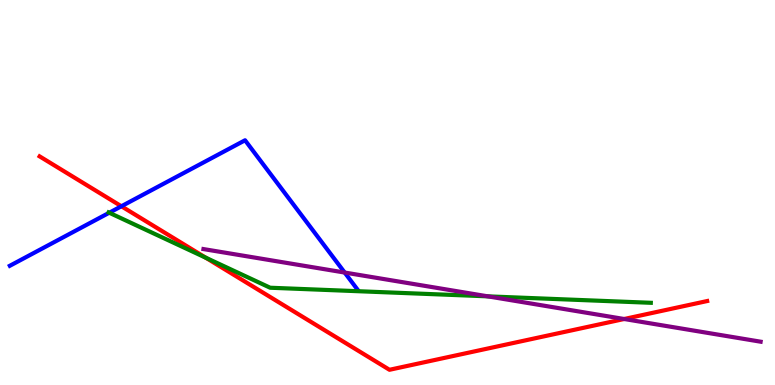[{'lines': ['blue', 'red'], 'intersections': [{'x': 1.57, 'y': 4.64}]}, {'lines': ['green', 'red'], 'intersections': [{'x': 2.65, 'y': 3.31}]}, {'lines': ['purple', 'red'], 'intersections': [{'x': 8.05, 'y': 1.71}]}, {'lines': ['blue', 'green'], 'intersections': [{'x': 1.41, 'y': 4.47}]}, {'lines': ['blue', 'purple'], 'intersections': [{'x': 4.45, 'y': 2.92}]}, {'lines': ['green', 'purple'], 'intersections': [{'x': 6.29, 'y': 2.3}]}]